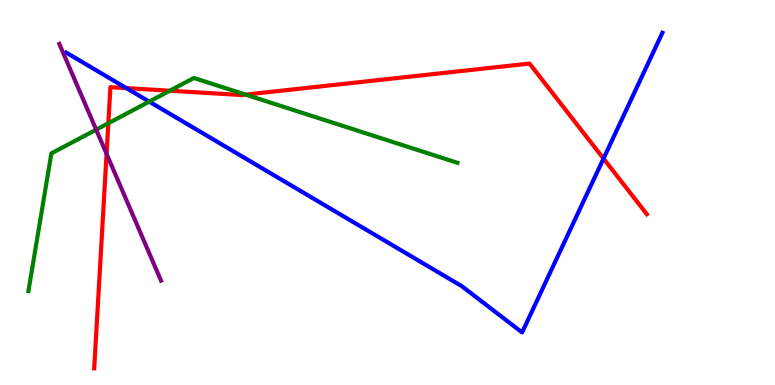[{'lines': ['blue', 'red'], 'intersections': [{'x': 1.63, 'y': 7.71}, {'x': 7.79, 'y': 5.88}]}, {'lines': ['green', 'red'], 'intersections': [{'x': 1.4, 'y': 6.8}, {'x': 2.19, 'y': 7.64}, {'x': 3.17, 'y': 7.54}]}, {'lines': ['purple', 'red'], 'intersections': [{'x': 1.38, 'y': 6.0}]}, {'lines': ['blue', 'green'], 'intersections': [{'x': 1.93, 'y': 7.36}]}, {'lines': ['blue', 'purple'], 'intersections': []}, {'lines': ['green', 'purple'], 'intersections': [{'x': 1.24, 'y': 6.63}]}]